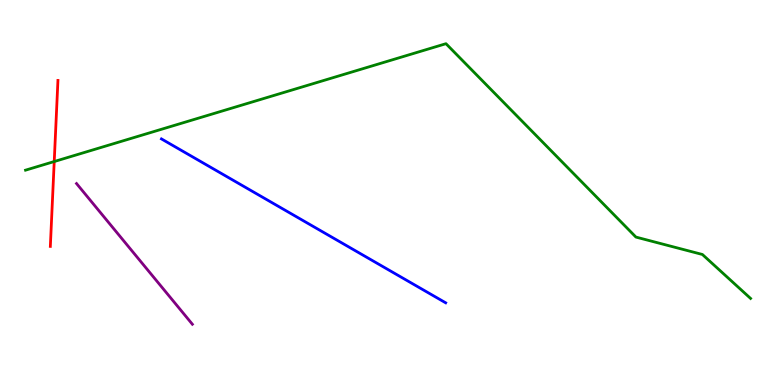[{'lines': ['blue', 'red'], 'intersections': []}, {'lines': ['green', 'red'], 'intersections': [{'x': 0.7, 'y': 5.8}]}, {'lines': ['purple', 'red'], 'intersections': []}, {'lines': ['blue', 'green'], 'intersections': []}, {'lines': ['blue', 'purple'], 'intersections': []}, {'lines': ['green', 'purple'], 'intersections': []}]